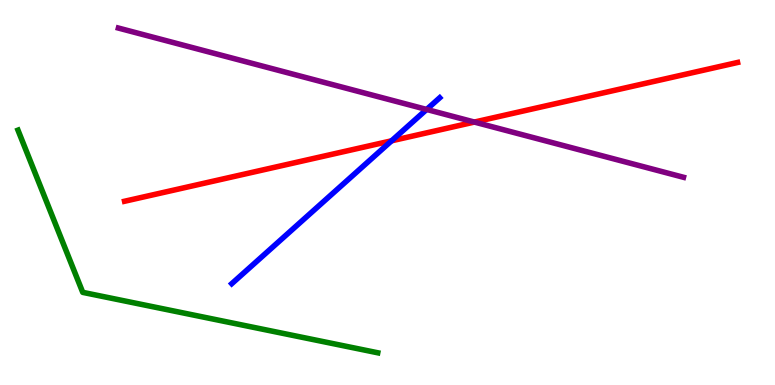[{'lines': ['blue', 'red'], 'intersections': [{'x': 5.05, 'y': 6.34}]}, {'lines': ['green', 'red'], 'intersections': []}, {'lines': ['purple', 'red'], 'intersections': [{'x': 6.12, 'y': 6.83}]}, {'lines': ['blue', 'green'], 'intersections': []}, {'lines': ['blue', 'purple'], 'intersections': [{'x': 5.51, 'y': 7.16}]}, {'lines': ['green', 'purple'], 'intersections': []}]